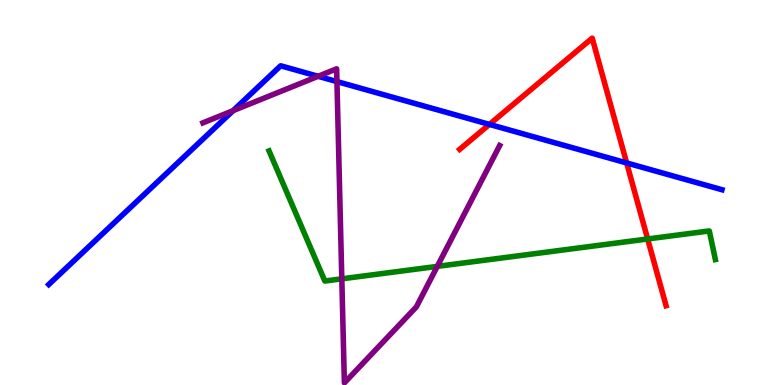[{'lines': ['blue', 'red'], 'intersections': [{'x': 6.32, 'y': 6.77}, {'x': 8.09, 'y': 5.77}]}, {'lines': ['green', 'red'], 'intersections': [{'x': 8.36, 'y': 3.79}]}, {'lines': ['purple', 'red'], 'intersections': []}, {'lines': ['blue', 'green'], 'intersections': []}, {'lines': ['blue', 'purple'], 'intersections': [{'x': 3.01, 'y': 7.13}, {'x': 4.1, 'y': 8.02}, {'x': 4.35, 'y': 7.88}]}, {'lines': ['green', 'purple'], 'intersections': [{'x': 4.41, 'y': 2.76}, {'x': 5.64, 'y': 3.08}]}]